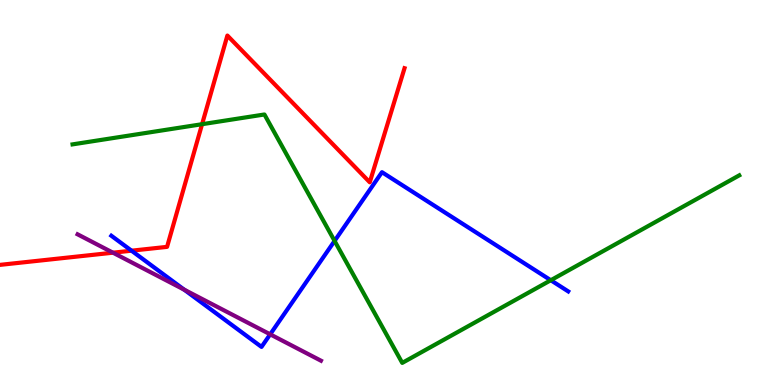[{'lines': ['blue', 'red'], 'intersections': [{'x': 1.7, 'y': 3.49}]}, {'lines': ['green', 'red'], 'intersections': [{'x': 2.61, 'y': 6.77}]}, {'lines': ['purple', 'red'], 'intersections': [{'x': 1.46, 'y': 3.44}]}, {'lines': ['blue', 'green'], 'intersections': [{'x': 4.32, 'y': 3.74}, {'x': 7.11, 'y': 2.72}]}, {'lines': ['blue', 'purple'], 'intersections': [{'x': 2.38, 'y': 2.48}, {'x': 3.49, 'y': 1.32}]}, {'lines': ['green', 'purple'], 'intersections': []}]